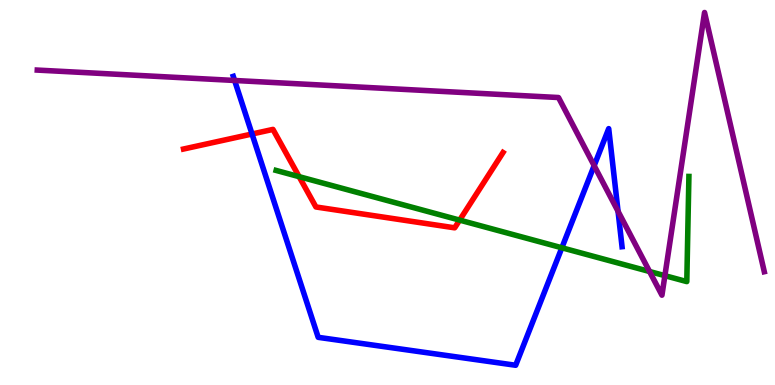[{'lines': ['blue', 'red'], 'intersections': [{'x': 3.25, 'y': 6.52}]}, {'lines': ['green', 'red'], 'intersections': [{'x': 3.86, 'y': 5.41}, {'x': 5.93, 'y': 4.28}]}, {'lines': ['purple', 'red'], 'intersections': []}, {'lines': ['blue', 'green'], 'intersections': [{'x': 7.25, 'y': 3.56}]}, {'lines': ['blue', 'purple'], 'intersections': [{'x': 3.03, 'y': 7.91}, {'x': 7.67, 'y': 5.7}, {'x': 7.97, 'y': 4.51}]}, {'lines': ['green', 'purple'], 'intersections': [{'x': 8.38, 'y': 2.95}, {'x': 8.58, 'y': 2.84}]}]